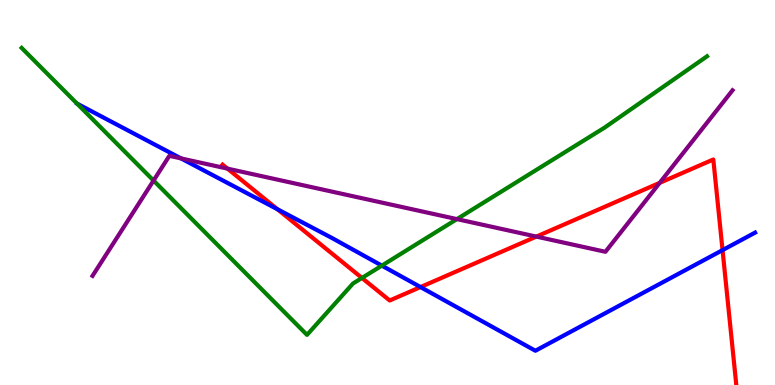[{'lines': ['blue', 'red'], 'intersections': [{'x': 3.58, 'y': 4.57}, {'x': 5.43, 'y': 2.54}, {'x': 9.32, 'y': 3.5}]}, {'lines': ['green', 'red'], 'intersections': [{'x': 4.67, 'y': 2.78}]}, {'lines': ['purple', 'red'], 'intersections': [{'x': 2.94, 'y': 5.62}, {'x': 6.92, 'y': 3.85}, {'x': 8.51, 'y': 5.25}]}, {'lines': ['blue', 'green'], 'intersections': [{'x': 4.93, 'y': 3.1}]}, {'lines': ['blue', 'purple'], 'intersections': [{'x': 2.33, 'y': 5.89}]}, {'lines': ['green', 'purple'], 'intersections': [{'x': 1.98, 'y': 5.31}, {'x': 5.9, 'y': 4.31}]}]